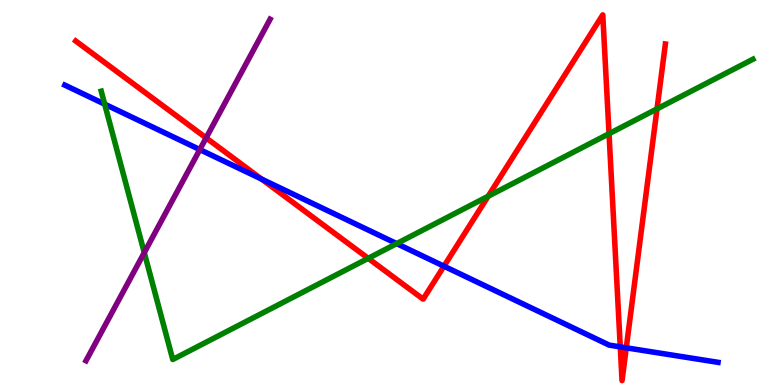[{'lines': ['blue', 'red'], 'intersections': [{'x': 3.38, 'y': 5.35}, {'x': 5.73, 'y': 3.09}, {'x': 8.0, 'y': 0.991}, {'x': 8.08, 'y': 0.966}]}, {'lines': ['green', 'red'], 'intersections': [{'x': 4.75, 'y': 3.29}, {'x': 6.3, 'y': 4.9}, {'x': 7.86, 'y': 6.53}, {'x': 8.48, 'y': 7.17}]}, {'lines': ['purple', 'red'], 'intersections': [{'x': 2.66, 'y': 6.42}]}, {'lines': ['blue', 'green'], 'intersections': [{'x': 1.35, 'y': 7.29}, {'x': 5.12, 'y': 3.67}]}, {'lines': ['blue', 'purple'], 'intersections': [{'x': 2.58, 'y': 6.11}]}, {'lines': ['green', 'purple'], 'intersections': [{'x': 1.86, 'y': 3.44}]}]